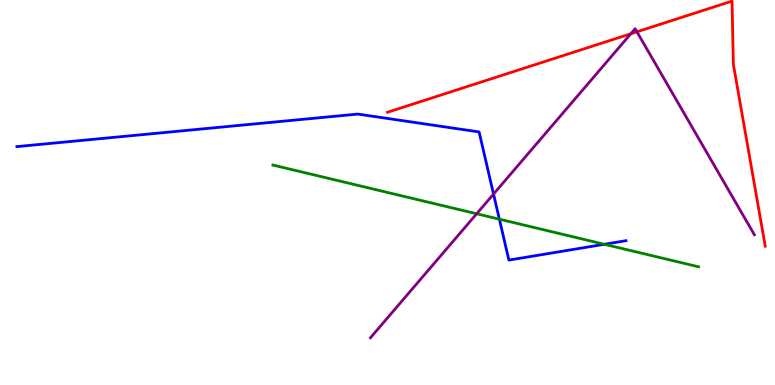[{'lines': ['blue', 'red'], 'intersections': []}, {'lines': ['green', 'red'], 'intersections': []}, {'lines': ['purple', 'red'], 'intersections': [{'x': 8.14, 'y': 9.12}, {'x': 8.22, 'y': 9.17}]}, {'lines': ['blue', 'green'], 'intersections': [{'x': 6.44, 'y': 4.31}, {'x': 7.8, 'y': 3.66}]}, {'lines': ['blue', 'purple'], 'intersections': [{'x': 6.37, 'y': 4.96}]}, {'lines': ['green', 'purple'], 'intersections': [{'x': 6.15, 'y': 4.45}]}]